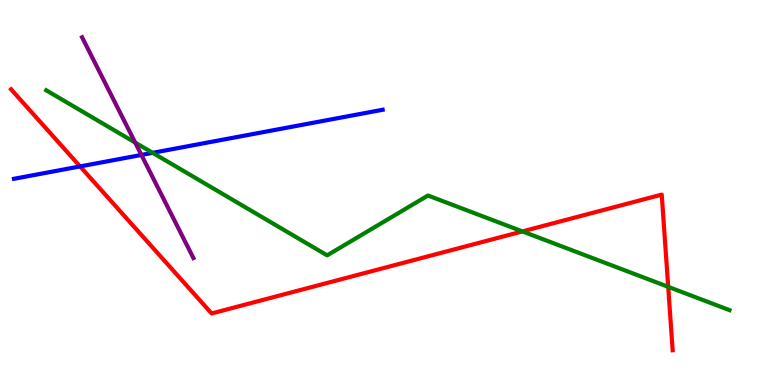[{'lines': ['blue', 'red'], 'intersections': [{'x': 1.03, 'y': 5.68}]}, {'lines': ['green', 'red'], 'intersections': [{'x': 6.74, 'y': 3.99}, {'x': 8.62, 'y': 2.55}]}, {'lines': ['purple', 'red'], 'intersections': []}, {'lines': ['blue', 'green'], 'intersections': [{'x': 1.97, 'y': 6.03}]}, {'lines': ['blue', 'purple'], 'intersections': [{'x': 1.82, 'y': 5.98}]}, {'lines': ['green', 'purple'], 'intersections': [{'x': 1.74, 'y': 6.3}]}]